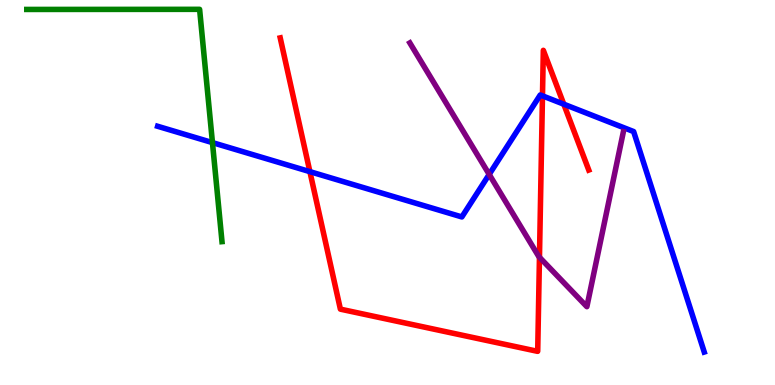[{'lines': ['blue', 'red'], 'intersections': [{'x': 4.0, 'y': 5.54}, {'x': 7.0, 'y': 7.51}, {'x': 7.27, 'y': 7.29}]}, {'lines': ['green', 'red'], 'intersections': []}, {'lines': ['purple', 'red'], 'intersections': [{'x': 6.96, 'y': 3.32}]}, {'lines': ['blue', 'green'], 'intersections': [{'x': 2.74, 'y': 6.3}]}, {'lines': ['blue', 'purple'], 'intersections': [{'x': 6.31, 'y': 5.47}]}, {'lines': ['green', 'purple'], 'intersections': []}]